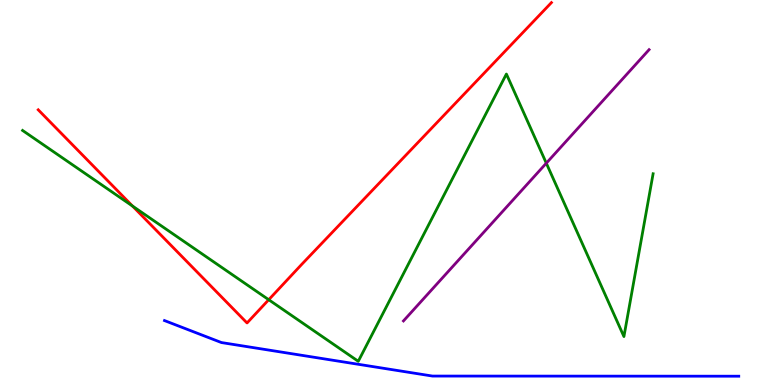[{'lines': ['blue', 'red'], 'intersections': []}, {'lines': ['green', 'red'], 'intersections': [{'x': 1.71, 'y': 4.65}, {'x': 3.47, 'y': 2.22}]}, {'lines': ['purple', 'red'], 'intersections': []}, {'lines': ['blue', 'green'], 'intersections': []}, {'lines': ['blue', 'purple'], 'intersections': []}, {'lines': ['green', 'purple'], 'intersections': [{'x': 7.05, 'y': 5.76}]}]